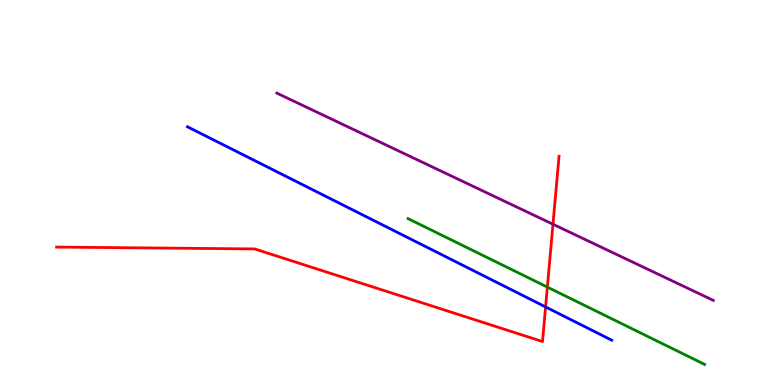[{'lines': ['blue', 'red'], 'intersections': [{'x': 7.04, 'y': 2.03}]}, {'lines': ['green', 'red'], 'intersections': [{'x': 7.06, 'y': 2.54}]}, {'lines': ['purple', 'red'], 'intersections': [{'x': 7.14, 'y': 4.18}]}, {'lines': ['blue', 'green'], 'intersections': []}, {'lines': ['blue', 'purple'], 'intersections': []}, {'lines': ['green', 'purple'], 'intersections': []}]